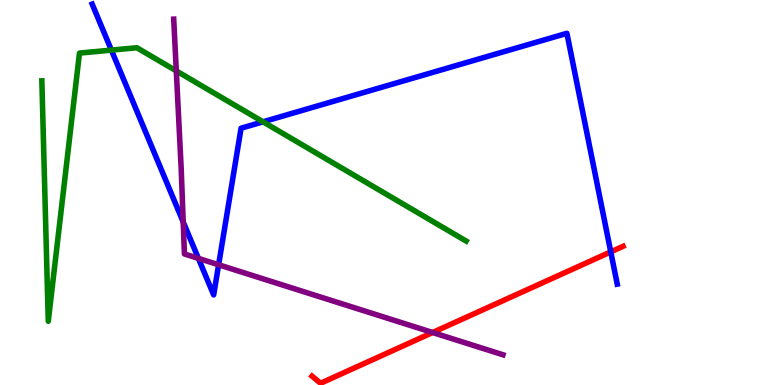[{'lines': ['blue', 'red'], 'intersections': [{'x': 7.88, 'y': 3.46}]}, {'lines': ['green', 'red'], 'intersections': []}, {'lines': ['purple', 'red'], 'intersections': [{'x': 5.58, 'y': 1.36}]}, {'lines': ['blue', 'green'], 'intersections': [{'x': 1.44, 'y': 8.7}, {'x': 3.39, 'y': 6.84}]}, {'lines': ['blue', 'purple'], 'intersections': [{'x': 2.36, 'y': 4.23}, {'x': 2.56, 'y': 3.29}, {'x': 2.82, 'y': 3.12}]}, {'lines': ['green', 'purple'], 'intersections': [{'x': 2.27, 'y': 8.16}]}]